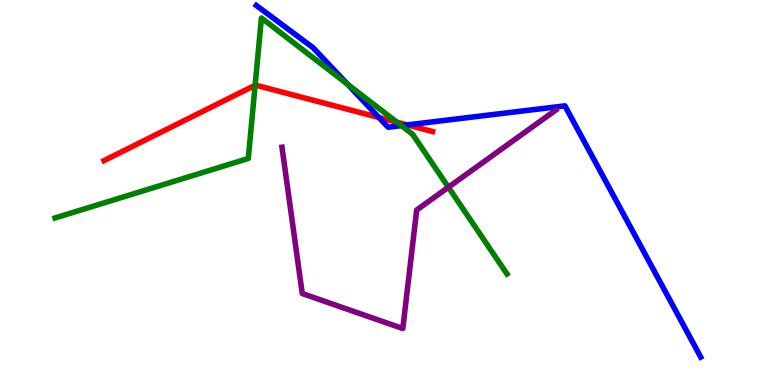[{'lines': ['blue', 'red'], 'intersections': [{'x': 4.89, 'y': 6.95}, {'x': 5.26, 'y': 6.76}]}, {'lines': ['green', 'red'], 'intersections': [{'x': 3.29, 'y': 7.79}, {'x': 5.12, 'y': 6.83}]}, {'lines': ['purple', 'red'], 'intersections': []}, {'lines': ['blue', 'green'], 'intersections': [{'x': 4.48, 'y': 7.81}, {'x': 5.18, 'y': 6.74}]}, {'lines': ['blue', 'purple'], 'intersections': []}, {'lines': ['green', 'purple'], 'intersections': [{'x': 5.79, 'y': 5.14}]}]